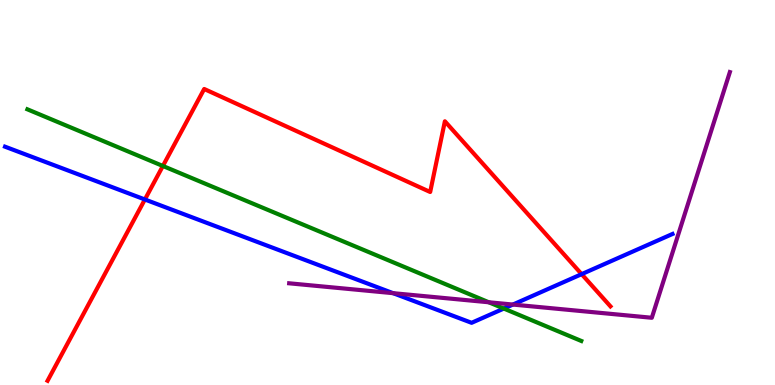[{'lines': ['blue', 'red'], 'intersections': [{'x': 1.87, 'y': 4.82}, {'x': 7.51, 'y': 2.88}]}, {'lines': ['green', 'red'], 'intersections': [{'x': 2.1, 'y': 5.69}]}, {'lines': ['purple', 'red'], 'intersections': []}, {'lines': ['blue', 'green'], 'intersections': [{'x': 6.5, 'y': 1.99}]}, {'lines': ['blue', 'purple'], 'intersections': [{'x': 5.07, 'y': 2.39}, {'x': 6.62, 'y': 2.09}]}, {'lines': ['green', 'purple'], 'intersections': [{'x': 6.31, 'y': 2.15}]}]